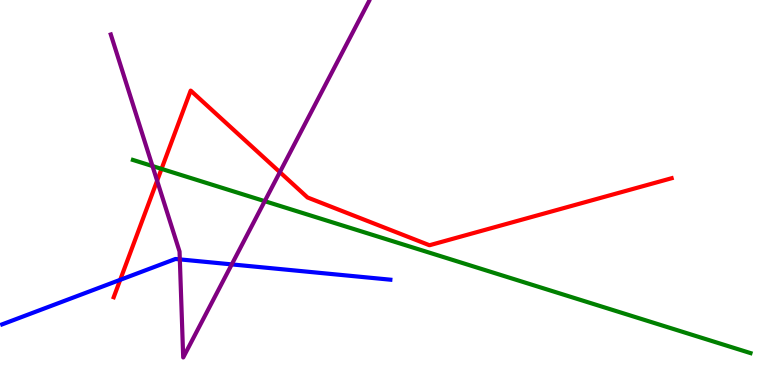[{'lines': ['blue', 'red'], 'intersections': [{'x': 1.55, 'y': 2.73}]}, {'lines': ['green', 'red'], 'intersections': [{'x': 2.08, 'y': 5.61}]}, {'lines': ['purple', 'red'], 'intersections': [{'x': 2.03, 'y': 5.31}, {'x': 3.61, 'y': 5.53}]}, {'lines': ['blue', 'green'], 'intersections': []}, {'lines': ['blue', 'purple'], 'intersections': [{'x': 2.32, 'y': 3.26}, {'x': 2.99, 'y': 3.13}]}, {'lines': ['green', 'purple'], 'intersections': [{'x': 1.97, 'y': 5.69}, {'x': 3.42, 'y': 4.77}]}]